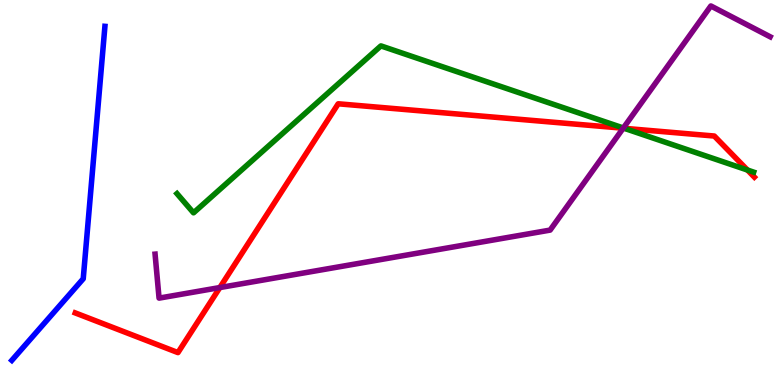[{'lines': ['blue', 'red'], 'intersections': []}, {'lines': ['green', 'red'], 'intersections': [{'x': 8.06, 'y': 6.67}, {'x': 9.64, 'y': 5.58}]}, {'lines': ['purple', 'red'], 'intersections': [{'x': 2.84, 'y': 2.53}, {'x': 8.04, 'y': 6.67}]}, {'lines': ['blue', 'green'], 'intersections': []}, {'lines': ['blue', 'purple'], 'intersections': []}, {'lines': ['green', 'purple'], 'intersections': [{'x': 8.04, 'y': 6.68}]}]